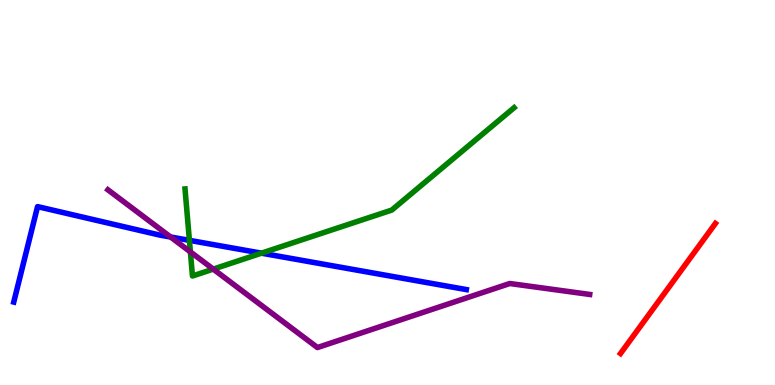[{'lines': ['blue', 'red'], 'intersections': []}, {'lines': ['green', 'red'], 'intersections': []}, {'lines': ['purple', 'red'], 'intersections': []}, {'lines': ['blue', 'green'], 'intersections': [{'x': 2.44, 'y': 3.76}, {'x': 3.37, 'y': 3.42}]}, {'lines': ['blue', 'purple'], 'intersections': [{'x': 2.2, 'y': 3.84}]}, {'lines': ['green', 'purple'], 'intersections': [{'x': 2.46, 'y': 3.46}, {'x': 2.75, 'y': 3.01}]}]